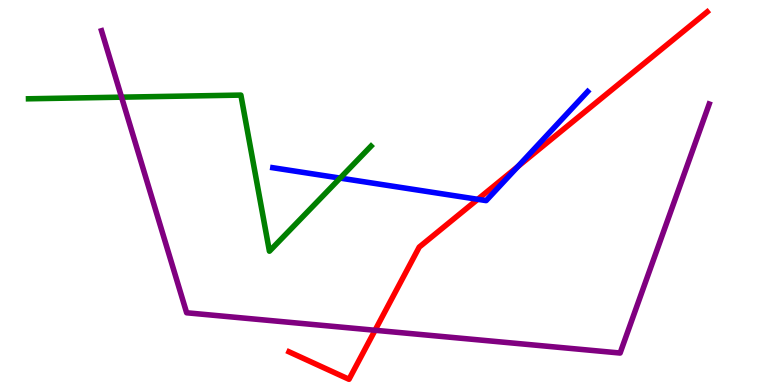[{'lines': ['blue', 'red'], 'intersections': [{'x': 6.16, 'y': 4.82}, {'x': 6.68, 'y': 5.67}]}, {'lines': ['green', 'red'], 'intersections': []}, {'lines': ['purple', 'red'], 'intersections': [{'x': 4.84, 'y': 1.42}]}, {'lines': ['blue', 'green'], 'intersections': [{'x': 4.39, 'y': 5.37}]}, {'lines': ['blue', 'purple'], 'intersections': []}, {'lines': ['green', 'purple'], 'intersections': [{'x': 1.57, 'y': 7.48}]}]